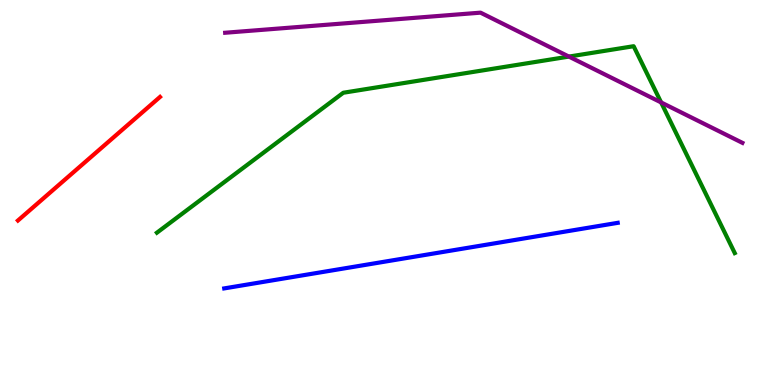[{'lines': ['blue', 'red'], 'intersections': []}, {'lines': ['green', 'red'], 'intersections': []}, {'lines': ['purple', 'red'], 'intersections': []}, {'lines': ['blue', 'green'], 'intersections': []}, {'lines': ['blue', 'purple'], 'intersections': []}, {'lines': ['green', 'purple'], 'intersections': [{'x': 7.34, 'y': 8.53}, {'x': 8.53, 'y': 7.34}]}]